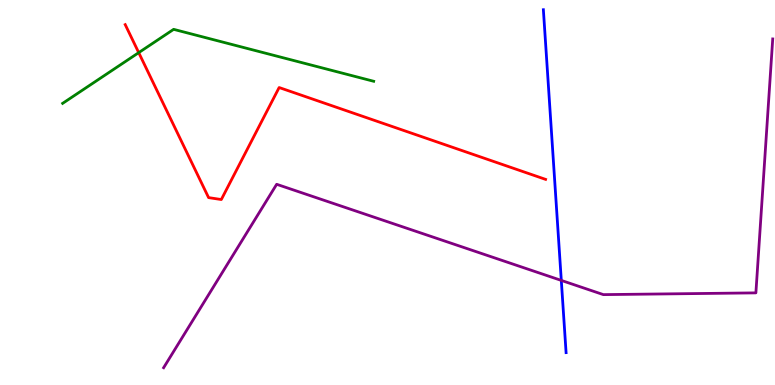[{'lines': ['blue', 'red'], 'intersections': []}, {'lines': ['green', 'red'], 'intersections': [{'x': 1.79, 'y': 8.63}]}, {'lines': ['purple', 'red'], 'intersections': []}, {'lines': ['blue', 'green'], 'intersections': []}, {'lines': ['blue', 'purple'], 'intersections': [{'x': 7.24, 'y': 2.72}]}, {'lines': ['green', 'purple'], 'intersections': []}]